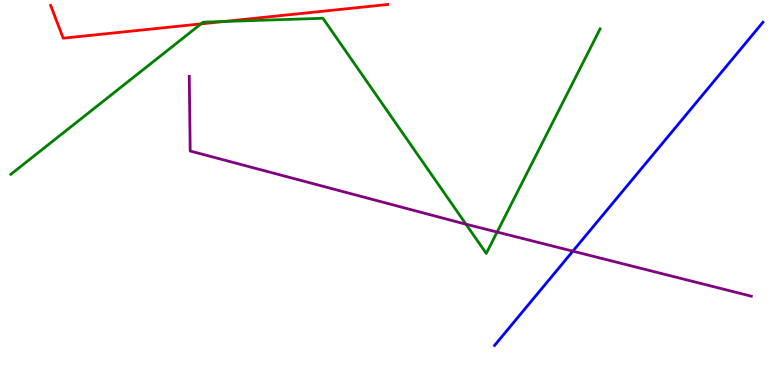[{'lines': ['blue', 'red'], 'intersections': []}, {'lines': ['green', 'red'], 'intersections': [{'x': 2.59, 'y': 9.38}, {'x': 2.89, 'y': 9.44}]}, {'lines': ['purple', 'red'], 'intersections': []}, {'lines': ['blue', 'green'], 'intersections': []}, {'lines': ['blue', 'purple'], 'intersections': [{'x': 7.39, 'y': 3.48}]}, {'lines': ['green', 'purple'], 'intersections': [{'x': 6.01, 'y': 4.18}, {'x': 6.41, 'y': 3.97}]}]